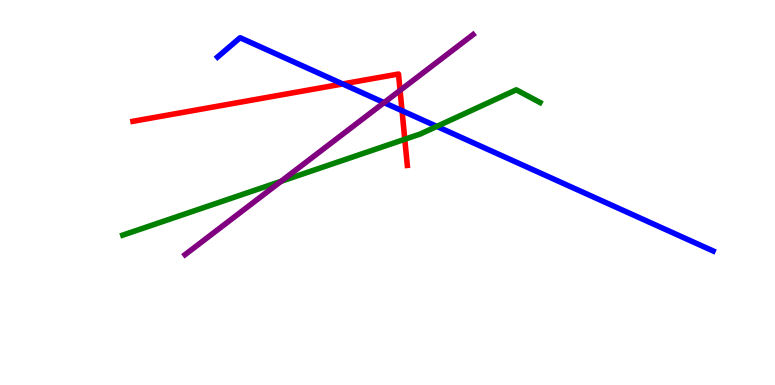[{'lines': ['blue', 'red'], 'intersections': [{'x': 4.42, 'y': 7.82}, {'x': 5.19, 'y': 7.12}]}, {'lines': ['green', 'red'], 'intersections': [{'x': 5.22, 'y': 6.38}]}, {'lines': ['purple', 'red'], 'intersections': [{'x': 5.16, 'y': 7.65}]}, {'lines': ['blue', 'green'], 'intersections': [{'x': 5.64, 'y': 6.72}]}, {'lines': ['blue', 'purple'], 'intersections': [{'x': 4.96, 'y': 7.33}]}, {'lines': ['green', 'purple'], 'intersections': [{'x': 3.63, 'y': 5.29}]}]